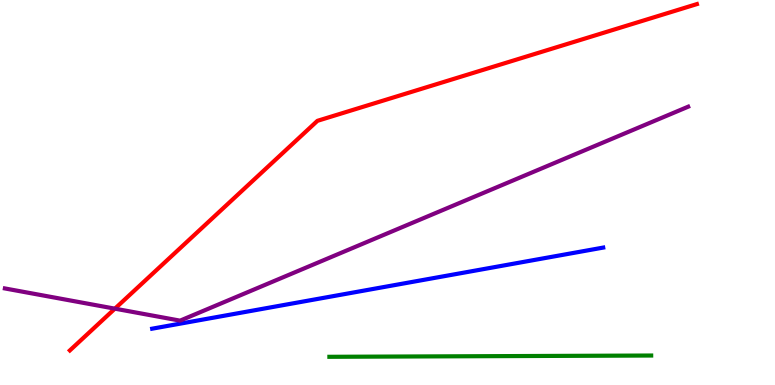[{'lines': ['blue', 'red'], 'intersections': []}, {'lines': ['green', 'red'], 'intersections': []}, {'lines': ['purple', 'red'], 'intersections': [{'x': 1.48, 'y': 1.98}]}, {'lines': ['blue', 'green'], 'intersections': []}, {'lines': ['blue', 'purple'], 'intersections': []}, {'lines': ['green', 'purple'], 'intersections': []}]